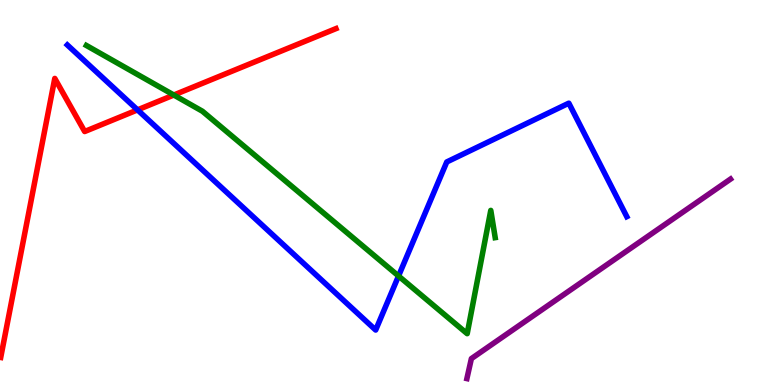[{'lines': ['blue', 'red'], 'intersections': [{'x': 1.77, 'y': 7.15}]}, {'lines': ['green', 'red'], 'intersections': [{'x': 2.24, 'y': 7.53}]}, {'lines': ['purple', 'red'], 'intersections': []}, {'lines': ['blue', 'green'], 'intersections': [{'x': 5.14, 'y': 2.83}]}, {'lines': ['blue', 'purple'], 'intersections': []}, {'lines': ['green', 'purple'], 'intersections': []}]